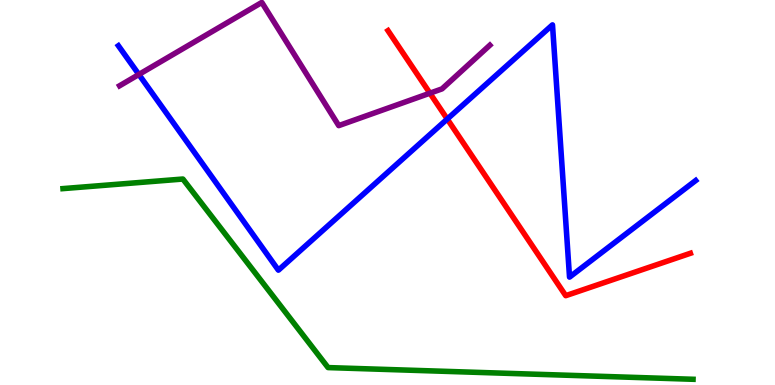[{'lines': ['blue', 'red'], 'intersections': [{'x': 5.77, 'y': 6.91}]}, {'lines': ['green', 'red'], 'intersections': []}, {'lines': ['purple', 'red'], 'intersections': [{'x': 5.55, 'y': 7.58}]}, {'lines': ['blue', 'green'], 'intersections': []}, {'lines': ['blue', 'purple'], 'intersections': [{'x': 1.79, 'y': 8.07}]}, {'lines': ['green', 'purple'], 'intersections': []}]